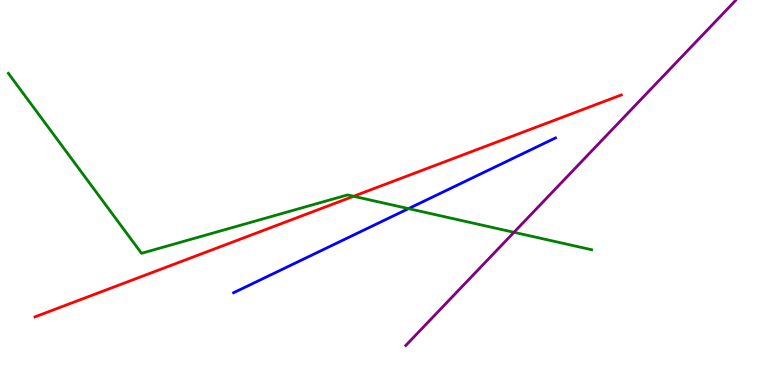[{'lines': ['blue', 'red'], 'intersections': []}, {'lines': ['green', 'red'], 'intersections': [{'x': 4.56, 'y': 4.9}]}, {'lines': ['purple', 'red'], 'intersections': []}, {'lines': ['blue', 'green'], 'intersections': [{'x': 5.27, 'y': 4.58}]}, {'lines': ['blue', 'purple'], 'intersections': []}, {'lines': ['green', 'purple'], 'intersections': [{'x': 6.63, 'y': 3.97}]}]